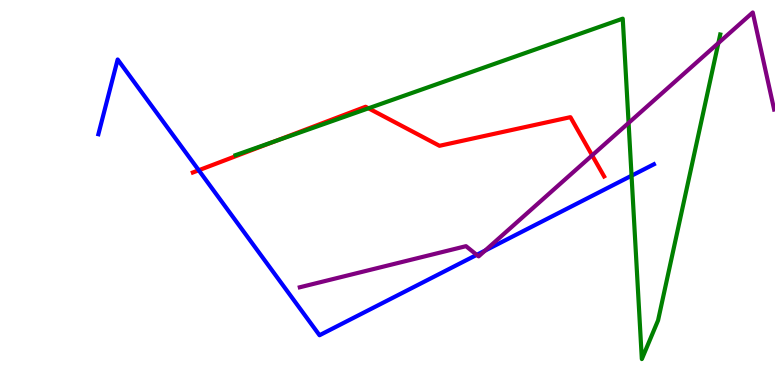[{'lines': ['blue', 'red'], 'intersections': [{'x': 2.56, 'y': 5.58}]}, {'lines': ['green', 'red'], 'intersections': [{'x': 3.54, 'y': 6.33}, {'x': 4.75, 'y': 7.19}]}, {'lines': ['purple', 'red'], 'intersections': [{'x': 7.64, 'y': 5.96}]}, {'lines': ['blue', 'green'], 'intersections': [{'x': 8.15, 'y': 5.44}]}, {'lines': ['blue', 'purple'], 'intersections': [{'x': 6.15, 'y': 3.38}, {'x': 6.26, 'y': 3.49}]}, {'lines': ['green', 'purple'], 'intersections': [{'x': 8.11, 'y': 6.81}, {'x': 9.27, 'y': 8.88}]}]